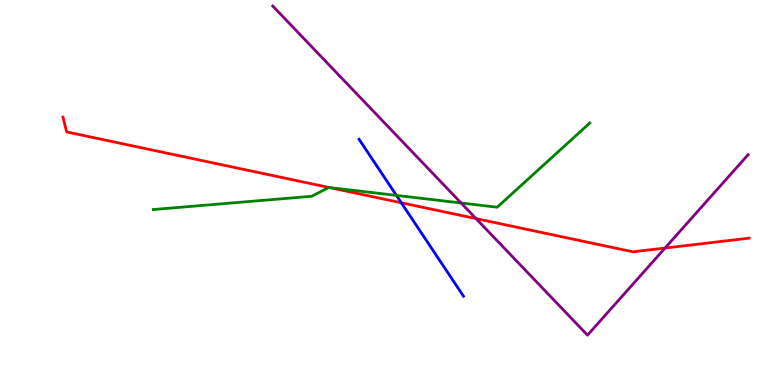[{'lines': ['blue', 'red'], 'intersections': [{'x': 5.18, 'y': 4.73}]}, {'lines': ['green', 'red'], 'intersections': [{'x': 4.25, 'y': 5.13}]}, {'lines': ['purple', 'red'], 'intersections': [{'x': 6.14, 'y': 4.32}, {'x': 8.58, 'y': 3.56}]}, {'lines': ['blue', 'green'], 'intersections': [{'x': 5.12, 'y': 4.92}]}, {'lines': ['blue', 'purple'], 'intersections': []}, {'lines': ['green', 'purple'], 'intersections': [{'x': 5.95, 'y': 4.73}]}]